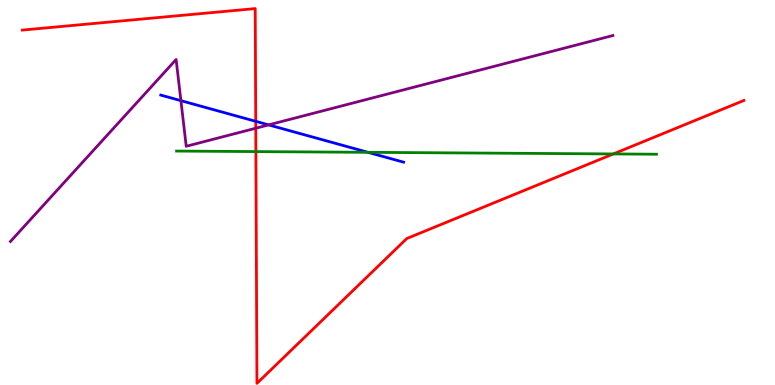[{'lines': ['blue', 'red'], 'intersections': [{'x': 3.3, 'y': 6.85}]}, {'lines': ['green', 'red'], 'intersections': [{'x': 3.3, 'y': 6.06}, {'x': 7.91, 'y': 6.0}]}, {'lines': ['purple', 'red'], 'intersections': [{'x': 3.3, 'y': 6.67}]}, {'lines': ['blue', 'green'], 'intersections': [{'x': 4.75, 'y': 6.04}]}, {'lines': ['blue', 'purple'], 'intersections': [{'x': 2.33, 'y': 7.39}, {'x': 3.47, 'y': 6.76}]}, {'lines': ['green', 'purple'], 'intersections': []}]